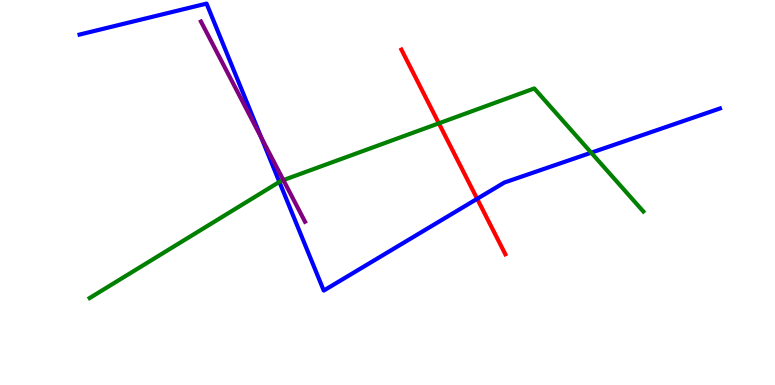[{'lines': ['blue', 'red'], 'intersections': [{'x': 6.16, 'y': 4.84}]}, {'lines': ['green', 'red'], 'intersections': [{'x': 5.66, 'y': 6.8}]}, {'lines': ['purple', 'red'], 'intersections': []}, {'lines': ['blue', 'green'], 'intersections': [{'x': 3.6, 'y': 5.28}, {'x': 7.63, 'y': 6.03}]}, {'lines': ['blue', 'purple'], 'intersections': [{'x': 3.37, 'y': 6.43}]}, {'lines': ['green', 'purple'], 'intersections': [{'x': 3.66, 'y': 5.32}]}]